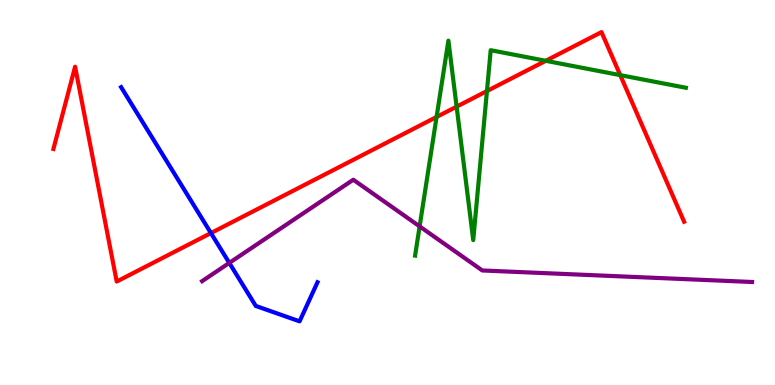[{'lines': ['blue', 'red'], 'intersections': [{'x': 2.72, 'y': 3.95}]}, {'lines': ['green', 'red'], 'intersections': [{'x': 5.63, 'y': 6.96}, {'x': 5.89, 'y': 7.23}, {'x': 6.28, 'y': 7.64}, {'x': 7.04, 'y': 8.42}, {'x': 8.0, 'y': 8.05}]}, {'lines': ['purple', 'red'], 'intersections': []}, {'lines': ['blue', 'green'], 'intersections': []}, {'lines': ['blue', 'purple'], 'intersections': [{'x': 2.96, 'y': 3.17}]}, {'lines': ['green', 'purple'], 'intersections': [{'x': 5.41, 'y': 4.12}]}]